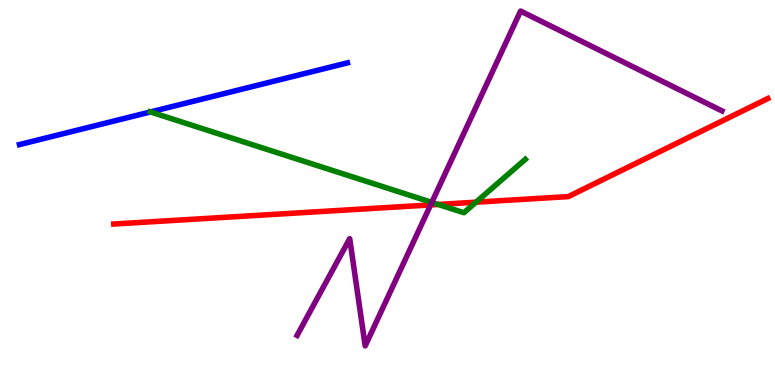[{'lines': ['blue', 'red'], 'intersections': []}, {'lines': ['green', 'red'], 'intersections': [{'x': 5.65, 'y': 4.69}, {'x': 6.14, 'y': 4.75}]}, {'lines': ['purple', 'red'], 'intersections': [{'x': 5.56, 'y': 4.68}]}, {'lines': ['blue', 'green'], 'intersections': [{'x': 1.94, 'y': 7.09}]}, {'lines': ['blue', 'purple'], 'intersections': []}, {'lines': ['green', 'purple'], 'intersections': [{'x': 5.57, 'y': 4.74}]}]